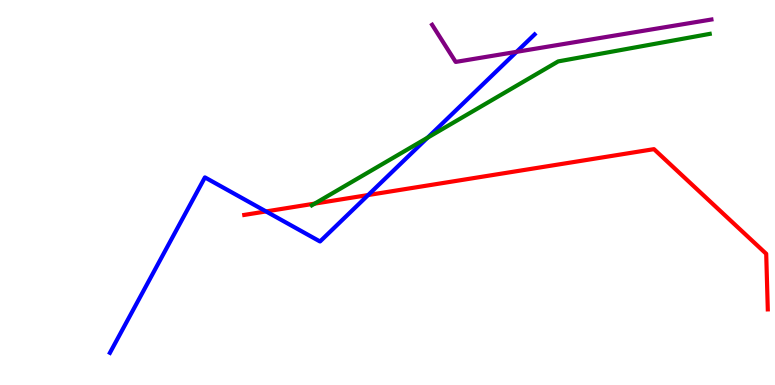[{'lines': ['blue', 'red'], 'intersections': [{'x': 3.43, 'y': 4.51}, {'x': 4.75, 'y': 4.93}]}, {'lines': ['green', 'red'], 'intersections': [{'x': 4.06, 'y': 4.71}]}, {'lines': ['purple', 'red'], 'intersections': []}, {'lines': ['blue', 'green'], 'intersections': [{'x': 5.52, 'y': 6.42}]}, {'lines': ['blue', 'purple'], 'intersections': [{'x': 6.67, 'y': 8.65}]}, {'lines': ['green', 'purple'], 'intersections': []}]